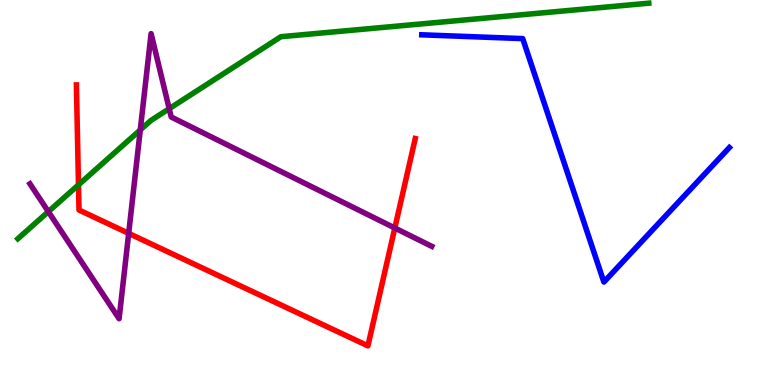[{'lines': ['blue', 'red'], 'intersections': []}, {'lines': ['green', 'red'], 'intersections': [{'x': 1.01, 'y': 5.2}]}, {'lines': ['purple', 'red'], 'intersections': [{'x': 1.66, 'y': 3.94}, {'x': 5.09, 'y': 4.08}]}, {'lines': ['blue', 'green'], 'intersections': []}, {'lines': ['blue', 'purple'], 'intersections': []}, {'lines': ['green', 'purple'], 'intersections': [{'x': 0.624, 'y': 4.5}, {'x': 1.81, 'y': 6.63}, {'x': 2.18, 'y': 7.18}]}]